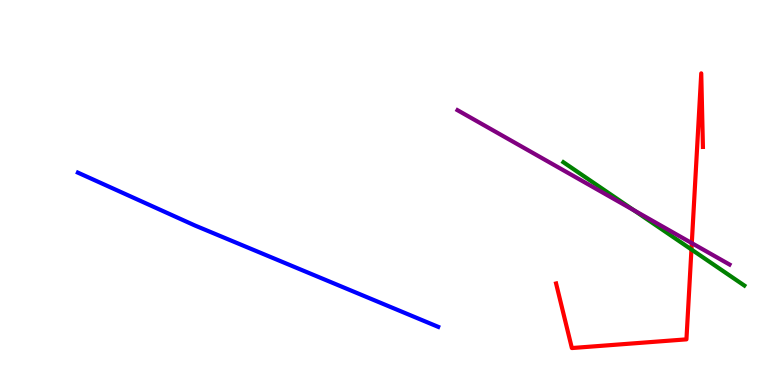[{'lines': ['blue', 'red'], 'intersections': []}, {'lines': ['green', 'red'], 'intersections': [{'x': 8.92, 'y': 3.52}]}, {'lines': ['purple', 'red'], 'intersections': [{'x': 8.93, 'y': 3.69}]}, {'lines': ['blue', 'green'], 'intersections': []}, {'lines': ['blue', 'purple'], 'intersections': []}, {'lines': ['green', 'purple'], 'intersections': [{'x': 8.18, 'y': 4.54}]}]